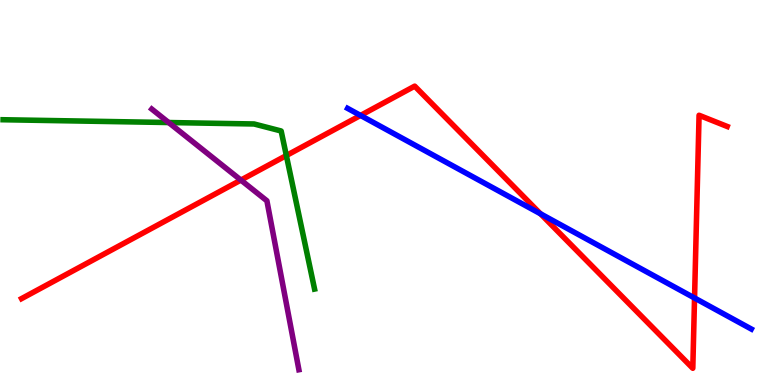[{'lines': ['blue', 'red'], 'intersections': [{'x': 4.65, 'y': 7.0}, {'x': 6.97, 'y': 4.45}, {'x': 8.96, 'y': 2.26}]}, {'lines': ['green', 'red'], 'intersections': [{'x': 3.69, 'y': 5.96}]}, {'lines': ['purple', 'red'], 'intersections': [{'x': 3.11, 'y': 5.32}]}, {'lines': ['blue', 'green'], 'intersections': []}, {'lines': ['blue', 'purple'], 'intersections': []}, {'lines': ['green', 'purple'], 'intersections': [{'x': 2.18, 'y': 6.82}]}]